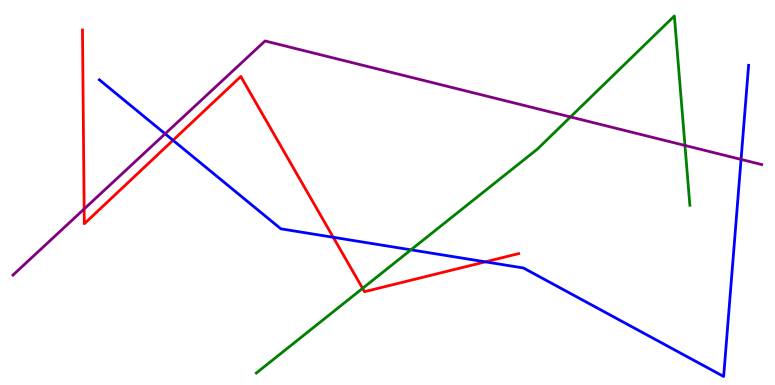[{'lines': ['blue', 'red'], 'intersections': [{'x': 2.23, 'y': 6.36}, {'x': 4.3, 'y': 3.84}, {'x': 6.26, 'y': 3.2}]}, {'lines': ['green', 'red'], 'intersections': [{'x': 4.68, 'y': 2.51}]}, {'lines': ['purple', 'red'], 'intersections': [{'x': 1.09, 'y': 4.57}]}, {'lines': ['blue', 'green'], 'intersections': [{'x': 5.3, 'y': 3.51}]}, {'lines': ['blue', 'purple'], 'intersections': [{'x': 2.13, 'y': 6.52}, {'x': 9.56, 'y': 5.86}]}, {'lines': ['green', 'purple'], 'intersections': [{'x': 7.36, 'y': 6.96}, {'x': 8.84, 'y': 6.22}]}]